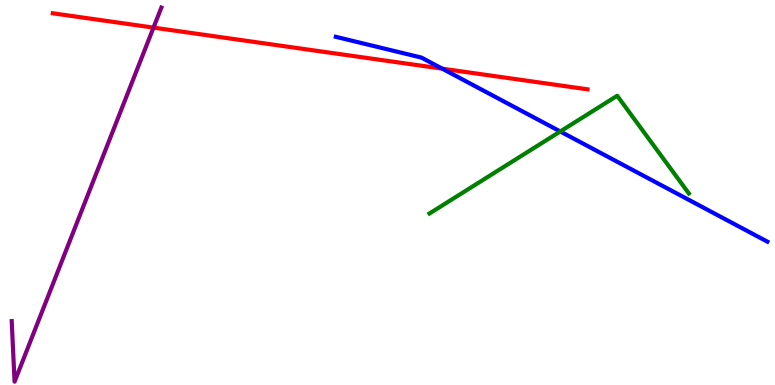[{'lines': ['blue', 'red'], 'intersections': [{'x': 5.71, 'y': 8.22}]}, {'lines': ['green', 'red'], 'intersections': []}, {'lines': ['purple', 'red'], 'intersections': [{'x': 1.98, 'y': 9.28}]}, {'lines': ['blue', 'green'], 'intersections': [{'x': 7.23, 'y': 6.59}]}, {'lines': ['blue', 'purple'], 'intersections': []}, {'lines': ['green', 'purple'], 'intersections': []}]